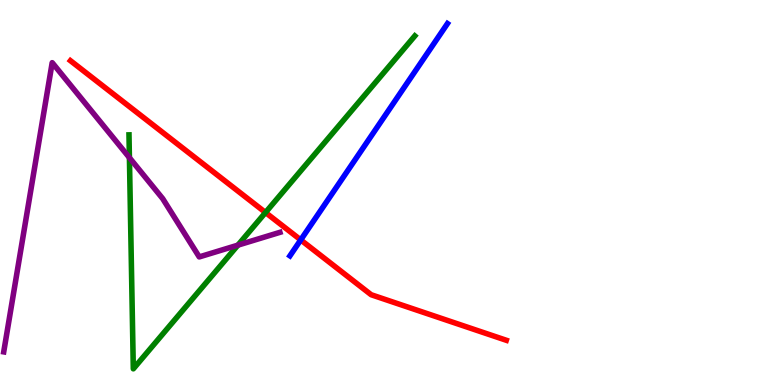[{'lines': ['blue', 'red'], 'intersections': [{'x': 3.88, 'y': 3.77}]}, {'lines': ['green', 'red'], 'intersections': [{'x': 3.43, 'y': 4.48}]}, {'lines': ['purple', 'red'], 'intersections': []}, {'lines': ['blue', 'green'], 'intersections': []}, {'lines': ['blue', 'purple'], 'intersections': []}, {'lines': ['green', 'purple'], 'intersections': [{'x': 1.67, 'y': 5.9}, {'x': 3.07, 'y': 3.63}]}]